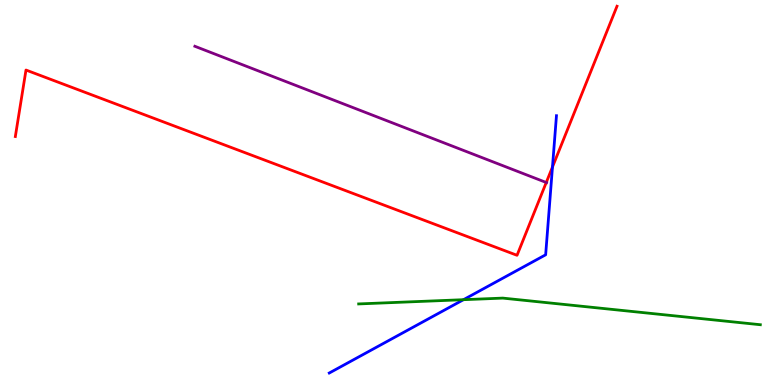[{'lines': ['blue', 'red'], 'intersections': [{'x': 7.13, 'y': 5.66}]}, {'lines': ['green', 'red'], 'intersections': []}, {'lines': ['purple', 'red'], 'intersections': [{'x': 7.05, 'y': 5.26}]}, {'lines': ['blue', 'green'], 'intersections': [{'x': 5.98, 'y': 2.22}]}, {'lines': ['blue', 'purple'], 'intersections': []}, {'lines': ['green', 'purple'], 'intersections': []}]